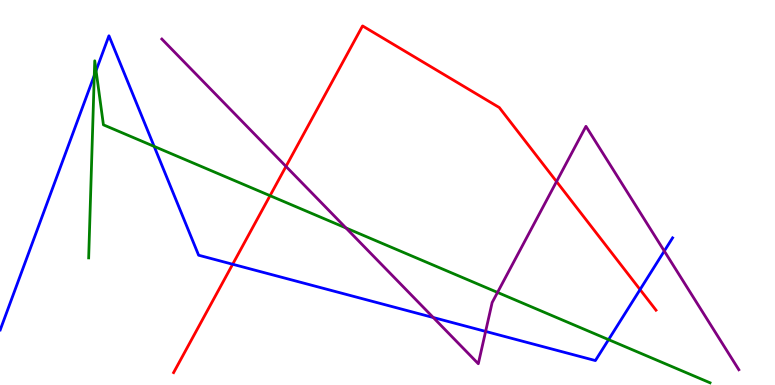[{'lines': ['blue', 'red'], 'intersections': [{'x': 3.0, 'y': 3.14}, {'x': 8.26, 'y': 2.48}]}, {'lines': ['green', 'red'], 'intersections': [{'x': 3.48, 'y': 4.92}]}, {'lines': ['purple', 'red'], 'intersections': [{'x': 3.69, 'y': 5.68}, {'x': 7.18, 'y': 5.28}]}, {'lines': ['blue', 'green'], 'intersections': [{'x': 1.22, 'y': 8.04}, {'x': 1.24, 'y': 8.17}, {'x': 1.99, 'y': 6.2}, {'x': 7.85, 'y': 1.18}]}, {'lines': ['blue', 'purple'], 'intersections': [{'x': 5.59, 'y': 1.75}, {'x': 6.27, 'y': 1.39}, {'x': 8.57, 'y': 3.48}]}, {'lines': ['green', 'purple'], 'intersections': [{'x': 4.46, 'y': 4.08}, {'x': 6.42, 'y': 2.4}]}]